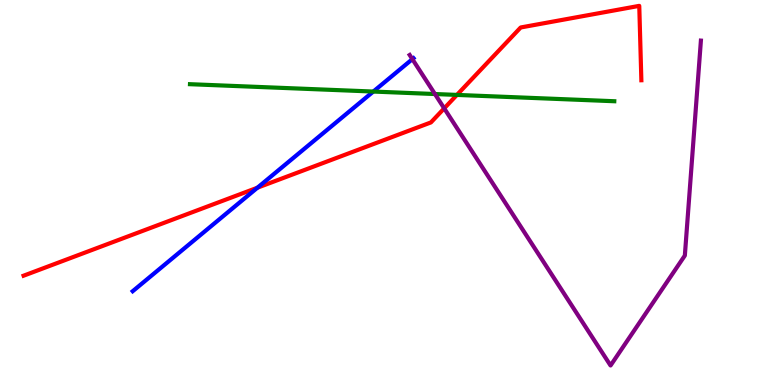[{'lines': ['blue', 'red'], 'intersections': [{'x': 3.32, 'y': 5.12}]}, {'lines': ['green', 'red'], 'intersections': [{'x': 5.9, 'y': 7.53}]}, {'lines': ['purple', 'red'], 'intersections': [{'x': 5.73, 'y': 7.19}]}, {'lines': ['blue', 'green'], 'intersections': [{'x': 4.82, 'y': 7.62}]}, {'lines': ['blue', 'purple'], 'intersections': [{'x': 5.32, 'y': 8.46}]}, {'lines': ['green', 'purple'], 'intersections': [{'x': 5.61, 'y': 7.56}]}]